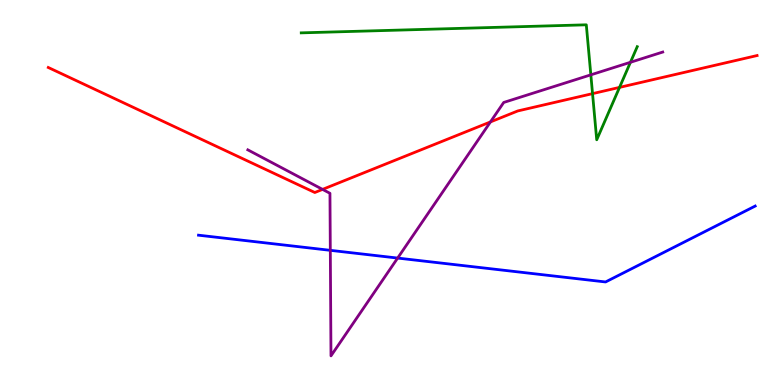[{'lines': ['blue', 'red'], 'intersections': []}, {'lines': ['green', 'red'], 'intersections': [{'x': 7.65, 'y': 7.57}, {'x': 7.99, 'y': 7.73}]}, {'lines': ['purple', 'red'], 'intersections': [{'x': 4.16, 'y': 5.08}, {'x': 6.33, 'y': 6.83}]}, {'lines': ['blue', 'green'], 'intersections': []}, {'lines': ['blue', 'purple'], 'intersections': [{'x': 4.26, 'y': 3.5}, {'x': 5.13, 'y': 3.3}]}, {'lines': ['green', 'purple'], 'intersections': [{'x': 7.62, 'y': 8.06}, {'x': 8.13, 'y': 8.38}]}]